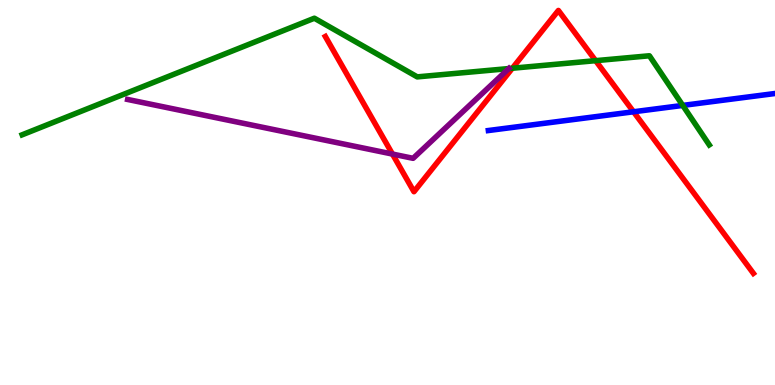[{'lines': ['blue', 'red'], 'intersections': [{'x': 8.17, 'y': 7.1}]}, {'lines': ['green', 'red'], 'intersections': [{'x': 6.61, 'y': 8.23}, {'x': 7.69, 'y': 8.42}]}, {'lines': ['purple', 'red'], 'intersections': [{'x': 5.06, 'y': 6.0}]}, {'lines': ['blue', 'green'], 'intersections': [{'x': 8.81, 'y': 7.26}]}, {'lines': ['blue', 'purple'], 'intersections': []}, {'lines': ['green', 'purple'], 'intersections': [{'x': 6.57, 'y': 8.22}]}]